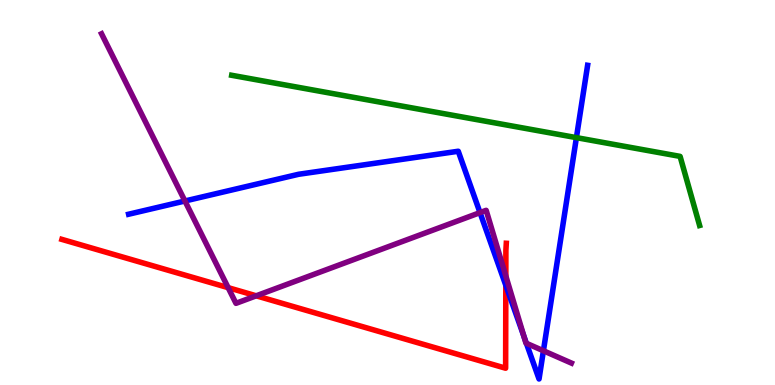[{'lines': ['blue', 'red'], 'intersections': [{'x': 6.53, 'y': 2.59}]}, {'lines': ['green', 'red'], 'intersections': []}, {'lines': ['purple', 'red'], 'intersections': [{'x': 2.94, 'y': 2.53}, {'x': 3.31, 'y': 2.32}, {'x': 6.53, 'y': 2.83}]}, {'lines': ['blue', 'green'], 'intersections': [{'x': 7.44, 'y': 6.43}]}, {'lines': ['blue', 'purple'], 'intersections': [{'x': 2.39, 'y': 4.78}, {'x': 6.19, 'y': 4.48}, {'x': 6.76, 'y': 1.27}, {'x': 6.79, 'y': 1.08}, {'x': 7.01, 'y': 0.889}]}, {'lines': ['green', 'purple'], 'intersections': []}]